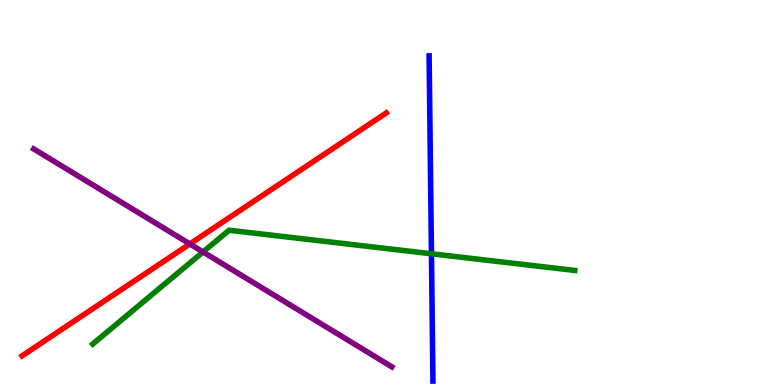[{'lines': ['blue', 'red'], 'intersections': []}, {'lines': ['green', 'red'], 'intersections': []}, {'lines': ['purple', 'red'], 'intersections': [{'x': 2.45, 'y': 3.66}]}, {'lines': ['blue', 'green'], 'intersections': [{'x': 5.57, 'y': 3.41}]}, {'lines': ['blue', 'purple'], 'intersections': []}, {'lines': ['green', 'purple'], 'intersections': [{'x': 2.62, 'y': 3.46}]}]